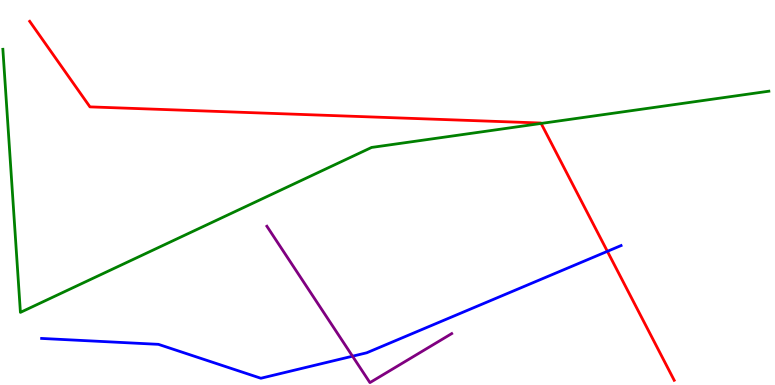[{'lines': ['blue', 'red'], 'intersections': [{'x': 7.84, 'y': 3.47}]}, {'lines': ['green', 'red'], 'intersections': [{'x': 6.98, 'y': 6.79}]}, {'lines': ['purple', 'red'], 'intersections': []}, {'lines': ['blue', 'green'], 'intersections': []}, {'lines': ['blue', 'purple'], 'intersections': [{'x': 4.55, 'y': 0.748}]}, {'lines': ['green', 'purple'], 'intersections': []}]